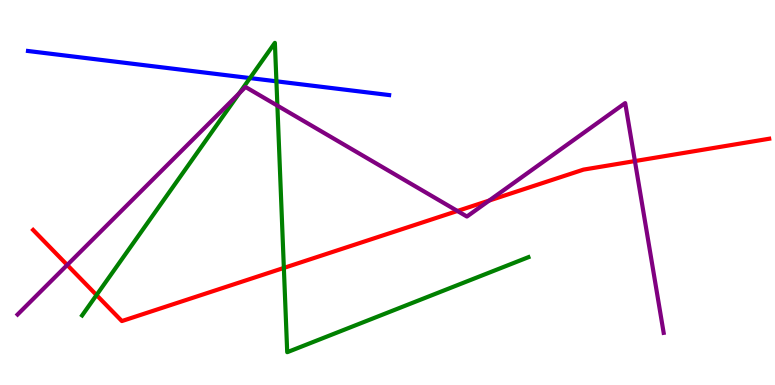[{'lines': ['blue', 'red'], 'intersections': []}, {'lines': ['green', 'red'], 'intersections': [{'x': 1.25, 'y': 2.34}, {'x': 3.66, 'y': 3.04}]}, {'lines': ['purple', 'red'], 'intersections': [{'x': 0.867, 'y': 3.12}, {'x': 5.9, 'y': 4.52}, {'x': 6.31, 'y': 4.79}, {'x': 8.19, 'y': 5.82}]}, {'lines': ['blue', 'green'], 'intersections': [{'x': 3.23, 'y': 7.97}, {'x': 3.57, 'y': 7.89}]}, {'lines': ['blue', 'purple'], 'intersections': []}, {'lines': ['green', 'purple'], 'intersections': [{'x': 3.09, 'y': 7.58}, {'x': 3.58, 'y': 7.26}]}]